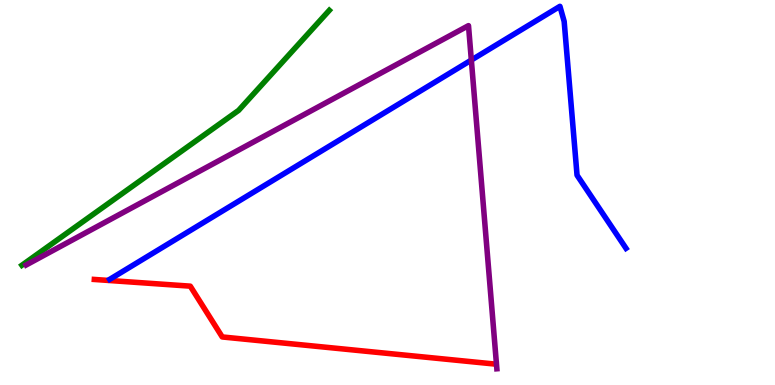[{'lines': ['blue', 'red'], 'intersections': []}, {'lines': ['green', 'red'], 'intersections': []}, {'lines': ['purple', 'red'], 'intersections': []}, {'lines': ['blue', 'green'], 'intersections': []}, {'lines': ['blue', 'purple'], 'intersections': [{'x': 6.08, 'y': 8.44}]}, {'lines': ['green', 'purple'], 'intersections': []}]